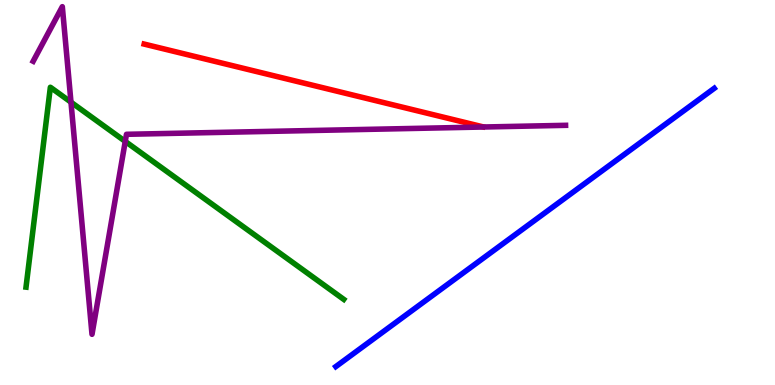[{'lines': ['blue', 'red'], 'intersections': []}, {'lines': ['green', 'red'], 'intersections': []}, {'lines': ['purple', 'red'], 'intersections': []}, {'lines': ['blue', 'green'], 'intersections': []}, {'lines': ['blue', 'purple'], 'intersections': []}, {'lines': ['green', 'purple'], 'intersections': [{'x': 0.916, 'y': 7.35}, {'x': 1.62, 'y': 6.33}]}]